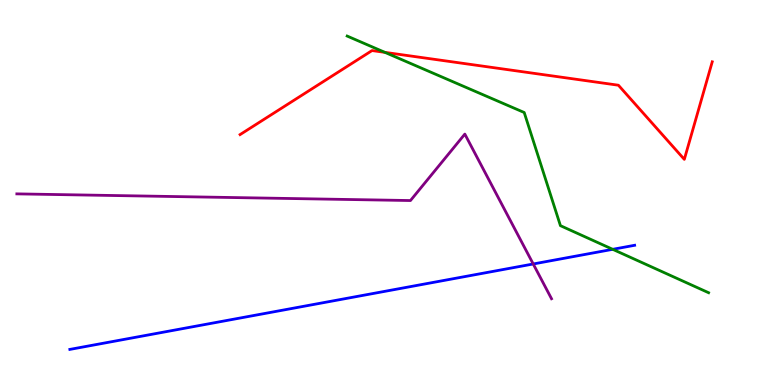[{'lines': ['blue', 'red'], 'intersections': []}, {'lines': ['green', 'red'], 'intersections': [{'x': 4.97, 'y': 8.64}]}, {'lines': ['purple', 'red'], 'intersections': []}, {'lines': ['blue', 'green'], 'intersections': [{'x': 7.91, 'y': 3.52}]}, {'lines': ['blue', 'purple'], 'intersections': [{'x': 6.88, 'y': 3.14}]}, {'lines': ['green', 'purple'], 'intersections': []}]